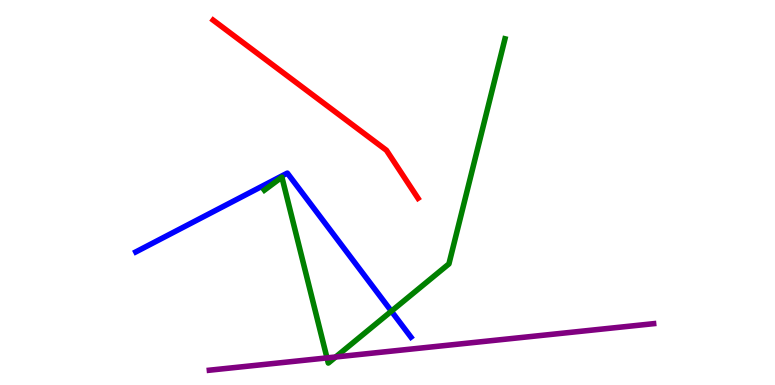[{'lines': ['blue', 'red'], 'intersections': []}, {'lines': ['green', 'red'], 'intersections': []}, {'lines': ['purple', 'red'], 'intersections': []}, {'lines': ['blue', 'green'], 'intersections': [{'x': 5.05, 'y': 1.92}]}, {'lines': ['blue', 'purple'], 'intersections': []}, {'lines': ['green', 'purple'], 'intersections': [{'x': 4.22, 'y': 0.704}, {'x': 4.33, 'y': 0.728}]}]